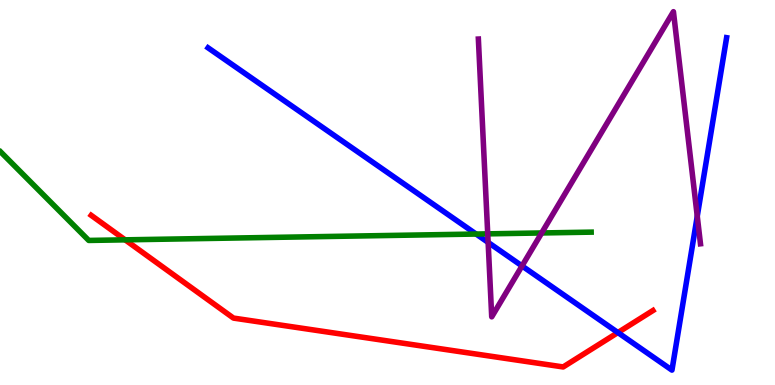[{'lines': ['blue', 'red'], 'intersections': [{'x': 7.97, 'y': 1.36}]}, {'lines': ['green', 'red'], 'intersections': [{'x': 1.61, 'y': 3.77}]}, {'lines': ['purple', 'red'], 'intersections': []}, {'lines': ['blue', 'green'], 'intersections': [{'x': 6.14, 'y': 3.92}]}, {'lines': ['blue', 'purple'], 'intersections': [{'x': 6.3, 'y': 3.7}, {'x': 6.74, 'y': 3.09}, {'x': 9.0, 'y': 4.38}]}, {'lines': ['green', 'purple'], 'intersections': [{'x': 6.29, 'y': 3.93}, {'x': 6.99, 'y': 3.95}]}]